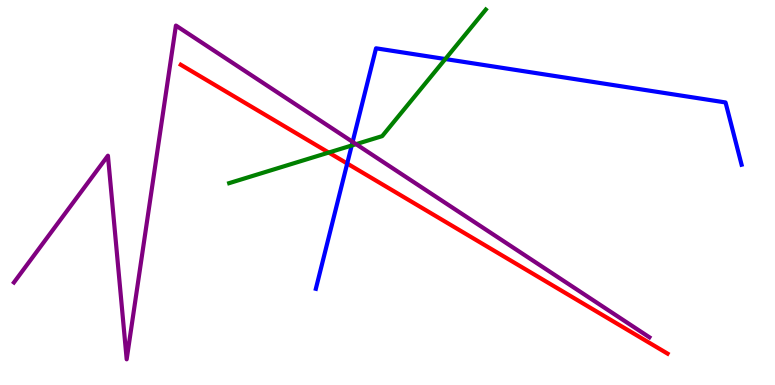[{'lines': ['blue', 'red'], 'intersections': [{'x': 4.48, 'y': 5.75}]}, {'lines': ['green', 'red'], 'intersections': [{'x': 4.24, 'y': 6.04}]}, {'lines': ['purple', 'red'], 'intersections': []}, {'lines': ['blue', 'green'], 'intersections': [{'x': 4.54, 'y': 6.22}, {'x': 5.75, 'y': 8.47}]}, {'lines': ['blue', 'purple'], 'intersections': [{'x': 4.55, 'y': 6.31}]}, {'lines': ['green', 'purple'], 'intersections': [{'x': 4.59, 'y': 6.26}]}]